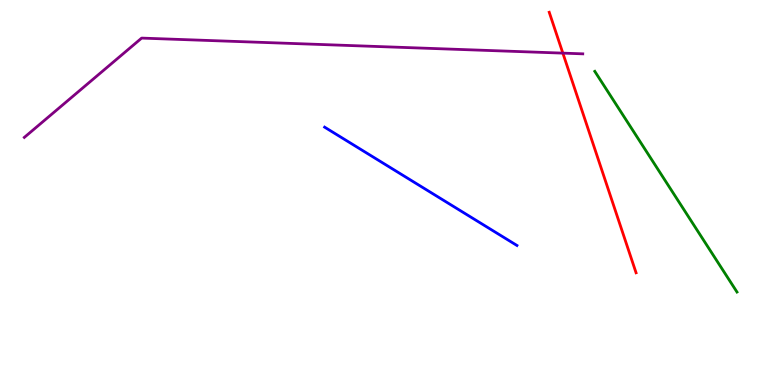[{'lines': ['blue', 'red'], 'intersections': []}, {'lines': ['green', 'red'], 'intersections': []}, {'lines': ['purple', 'red'], 'intersections': [{'x': 7.26, 'y': 8.62}]}, {'lines': ['blue', 'green'], 'intersections': []}, {'lines': ['blue', 'purple'], 'intersections': []}, {'lines': ['green', 'purple'], 'intersections': []}]